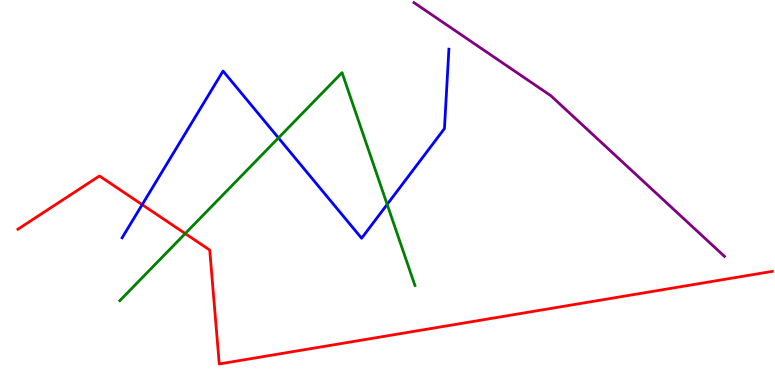[{'lines': ['blue', 'red'], 'intersections': [{'x': 1.83, 'y': 4.68}]}, {'lines': ['green', 'red'], 'intersections': [{'x': 2.39, 'y': 3.93}]}, {'lines': ['purple', 'red'], 'intersections': []}, {'lines': ['blue', 'green'], 'intersections': [{'x': 3.59, 'y': 6.42}, {'x': 5.0, 'y': 4.69}]}, {'lines': ['blue', 'purple'], 'intersections': []}, {'lines': ['green', 'purple'], 'intersections': []}]